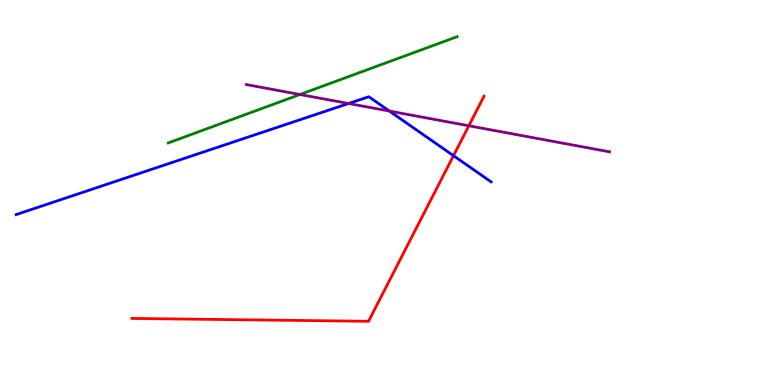[{'lines': ['blue', 'red'], 'intersections': [{'x': 5.85, 'y': 5.96}]}, {'lines': ['green', 'red'], 'intersections': []}, {'lines': ['purple', 'red'], 'intersections': [{'x': 6.05, 'y': 6.73}]}, {'lines': ['blue', 'green'], 'intersections': []}, {'lines': ['blue', 'purple'], 'intersections': [{'x': 4.5, 'y': 7.31}, {'x': 5.02, 'y': 7.12}]}, {'lines': ['green', 'purple'], 'intersections': [{'x': 3.87, 'y': 7.55}]}]